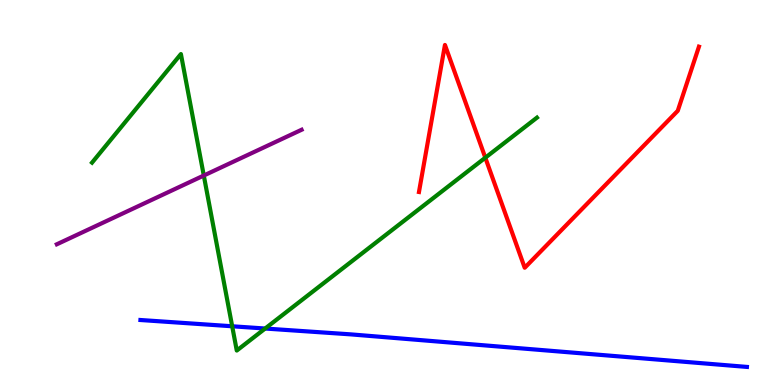[{'lines': ['blue', 'red'], 'intersections': []}, {'lines': ['green', 'red'], 'intersections': [{'x': 6.26, 'y': 5.9}]}, {'lines': ['purple', 'red'], 'intersections': []}, {'lines': ['blue', 'green'], 'intersections': [{'x': 3.0, 'y': 1.53}, {'x': 3.42, 'y': 1.47}]}, {'lines': ['blue', 'purple'], 'intersections': []}, {'lines': ['green', 'purple'], 'intersections': [{'x': 2.63, 'y': 5.44}]}]